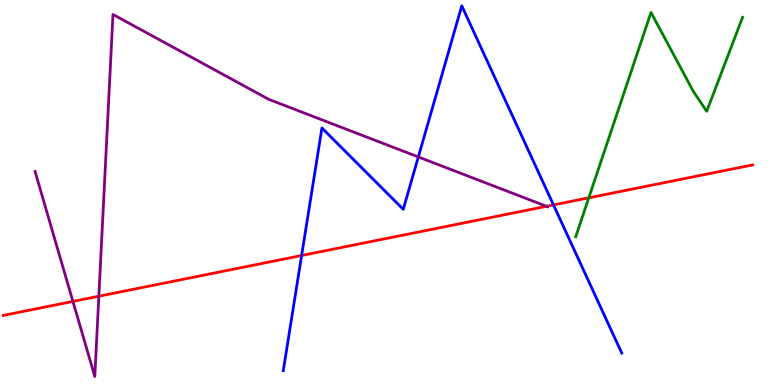[{'lines': ['blue', 'red'], 'intersections': [{'x': 3.89, 'y': 3.36}, {'x': 7.14, 'y': 4.68}]}, {'lines': ['green', 'red'], 'intersections': [{'x': 7.6, 'y': 4.86}]}, {'lines': ['purple', 'red'], 'intersections': [{'x': 0.941, 'y': 2.17}, {'x': 1.28, 'y': 2.31}, {'x': 7.05, 'y': 4.64}]}, {'lines': ['blue', 'green'], 'intersections': []}, {'lines': ['blue', 'purple'], 'intersections': [{'x': 5.4, 'y': 5.92}]}, {'lines': ['green', 'purple'], 'intersections': []}]